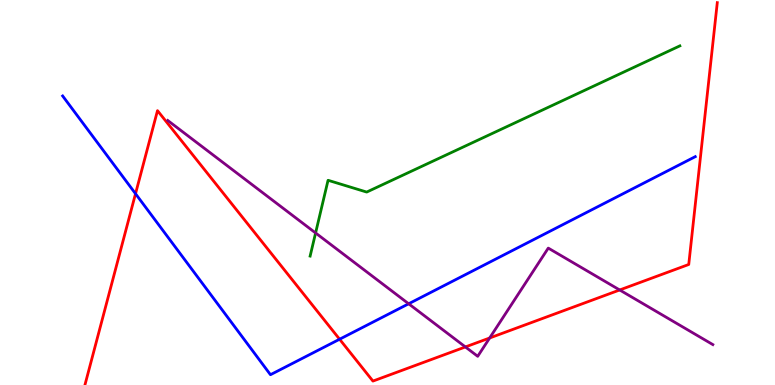[{'lines': ['blue', 'red'], 'intersections': [{'x': 1.75, 'y': 4.97}, {'x': 4.38, 'y': 1.19}]}, {'lines': ['green', 'red'], 'intersections': []}, {'lines': ['purple', 'red'], 'intersections': [{'x': 6.01, 'y': 0.989}, {'x': 6.32, 'y': 1.22}, {'x': 8.0, 'y': 2.47}]}, {'lines': ['blue', 'green'], 'intersections': []}, {'lines': ['blue', 'purple'], 'intersections': [{'x': 5.27, 'y': 2.11}]}, {'lines': ['green', 'purple'], 'intersections': [{'x': 4.07, 'y': 3.95}]}]